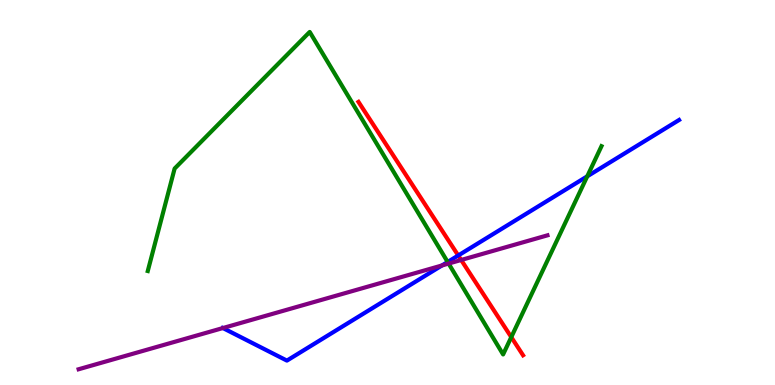[{'lines': ['blue', 'red'], 'intersections': [{'x': 5.91, 'y': 3.36}]}, {'lines': ['green', 'red'], 'intersections': [{'x': 6.6, 'y': 1.24}]}, {'lines': ['purple', 'red'], 'intersections': [{'x': 5.95, 'y': 3.25}]}, {'lines': ['blue', 'green'], 'intersections': [{'x': 5.78, 'y': 3.2}, {'x': 7.58, 'y': 5.42}]}, {'lines': ['blue', 'purple'], 'intersections': [{'x': 2.88, 'y': 1.48}, {'x': 5.7, 'y': 3.1}]}, {'lines': ['green', 'purple'], 'intersections': [{'x': 5.79, 'y': 3.15}]}]